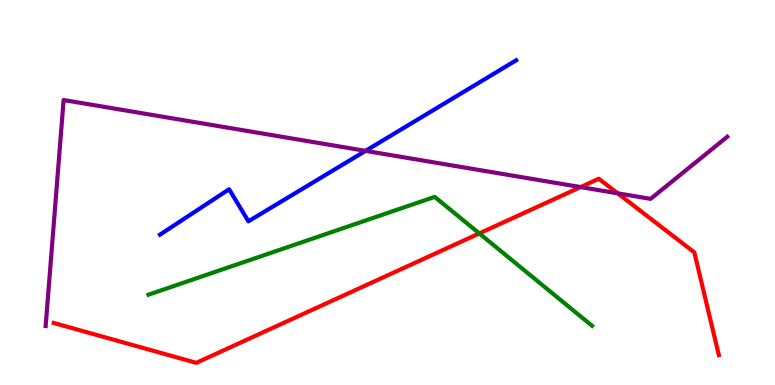[{'lines': ['blue', 'red'], 'intersections': []}, {'lines': ['green', 'red'], 'intersections': [{'x': 6.18, 'y': 3.94}]}, {'lines': ['purple', 'red'], 'intersections': [{'x': 7.49, 'y': 5.14}, {'x': 7.97, 'y': 4.98}]}, {'lines': ['blue', 'green'], 'intersections': []}, {'lines': ['blue', 'purple'], 'intersections': [{'x': 4.72, 'y': 6.08}]}, {'lines': ['green', 'purple'], 'intersections': []}]